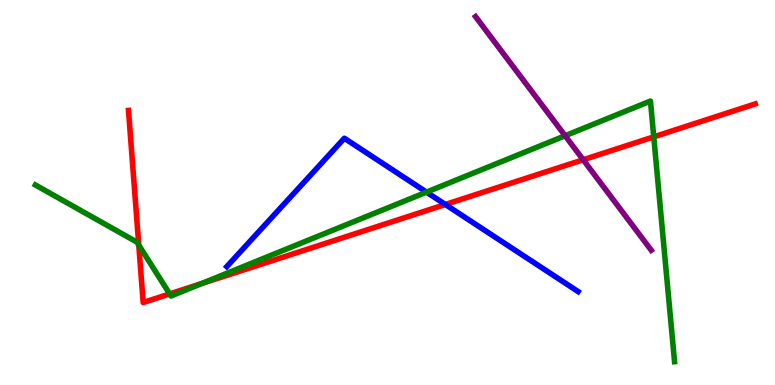[{'lines': ['blue', 'red'], 'intersections': [{'x': 5.75, 'y': 4.69}]}, {'lines': ['green', 'red'], 'intersections': [{'x': 1.79, 'y': 3.63}, {'x': 2.19, 'y': 2.37}, {'x': 2.6, 'y': 2.64}, {'x': 8.44, 'y': 6.45}]}, {'lines': ['purple', 'red'], 'intersections': [{'x': 7.53, 'y': 5.85}]}, {'lines': ['blue', 'green'], 'intersections': [{'x': 5.5, 'y': 5.01}]}, {'lines': ['blue', 'purple'], 'intersections': []}, {'lines': ['green', 'purple'], 'intersections': [{'x': 7.29, 'y': 6.47}]}]